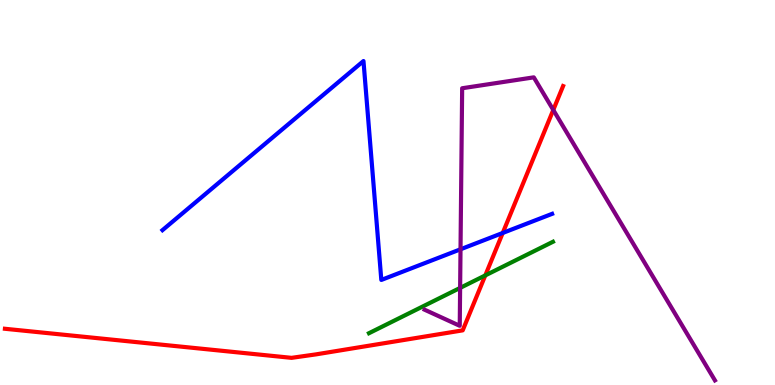[{'lines': ['blue', 'red'], 'intersections': [{'x': 6.49, 'y': 3.95}]}, {'lines': ['green', 'red'], 'intersections': [{'x': 6.26, 'y': 2.85}]}, {'lines': ['purple', 'red'], 'intersections': [{'x': 7.14, 'y': 7.14}]}, {'lines': ['blue', 'green'], 'intersections': []}, {'lines': ['blue', 'purple'], 'intersections': [{'x': 5.94, 'y': 3.52}]}, {'lines': ['green', 'purple'], 'intersections': [{'x': 5.94, 'y': 2.52}]}]